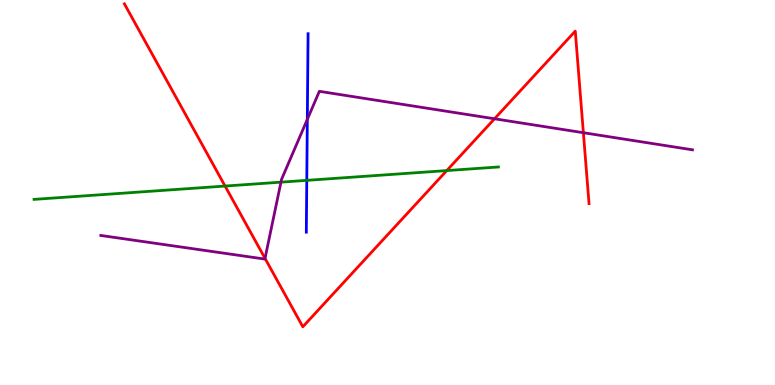[{'lines': ['blue', 'red'], 'intersections': []}, {'lines': ['green', 'red'], 'intersections': [{'x': 2.9, 'y': 5.17}, {'x': 5.76, 'y': 5.57}]}, {'lines': ['purple', 'red'], 'intersections': [{'x': 3.42, 'y': 3.29}, {'x': 6.38, 'y': 6.91}, {'x': 7.53, 'y': 6.55}]}, {'lines': ['blue', 'green'], 'intersections': [{'x': 3.96, 'y': 5.32}]}, {'lines': ['blue', 'purple'], 'intersections': [{'x': 3.97, 'y': 6.9}]}, {'lines': ['green', 'purple'], 'intersections': [{'x': 3.63, 'y': 5.27}]}]